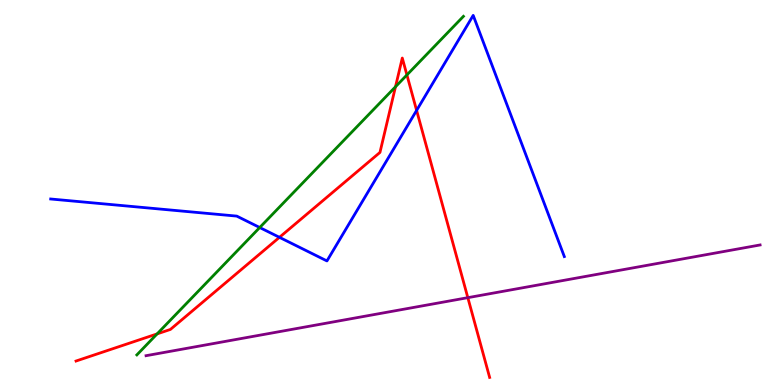[{'lines': ['blue', 'red'], 'intersections': [{'x': 3.61, 'y': 3.84}, {'x': 5.38, 'y': 7.13}]}, {'lines': ['green', 'red'], 'intersections': [{'x': 2.03, 'y': 1.33}, {'x': 5.1, 'y': 7.75}, {'x': 5.25, 'y': 8.05}]}, {'lines': ['purple', 'red'], 'intersections': [{'x': 6.04, 'y': 2.27}]}, {'lines': ['blue', 'green'], 'intersections': [{'x': 3.35, 'y': 4.09}]}, {'lines': ['blue', 'purple'], 'intersections': []}, {'lines': ['green', 'purple'], 'intersections': []}]